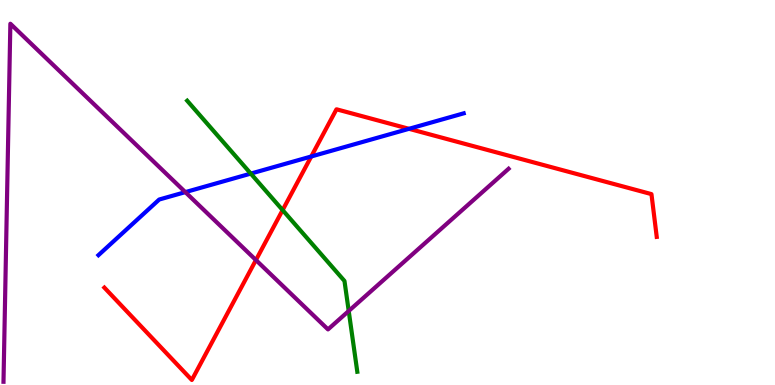[{'lines': ['blue', 'red'], 'intersections': [{'x': 4.02, 'y': 5.94}, {'x': 5.28, 'y': 6.65}]}, {'lines': ['green', 'red'], 'intersections': [{'x': 3.65, 'y': 4.54}]}, {'lines': ['purple', 'red'], 'intersections': [{'x': 3.3, 'y': 3.25}]}, {'lines': ['blue', 'green'], 'intersections': [{'x': 3.24, 'y': 5.49}]}, {'lines': ['blue', 'purple'], 'intersections': [{'x': 2.39, 'y': 5.01}]}, {'lines': ['green', 'purple'], 'intersections': [{'x': 4.5, 'y': 1.92}]}]